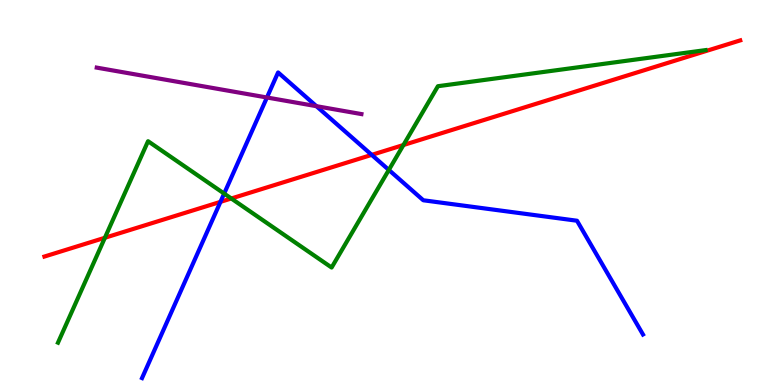[{'lines': ['blue', 'red'], 'intersections': [{'x': 2.84, 'y': 4.76}, {'x': 4.8, 'y': 5.98}]}, {'lines': ['green', 'red'], 'intersections': [{'x': 1.35, 'y': 3.82}, {'x': 2.98, 'y': 4.84}, {'x': 5.21, 'y': 6.23}]}, {'lines': ['purple', 'red'], 'intersections': []}, {'lines': ['blue', 'green'], 'intersections': [{'x': 2.89, 'y': 4.97}, {'x': 5.02, 'y': 5.59}]}, {'lines': ['blue', 'purple'], 'intersections': [{'x': 3.44, 'y': 7.47}, {'x': 4.08, 'y': 7.24}]}, {'lines': ['green', 'purple'], 'intersections': []}]